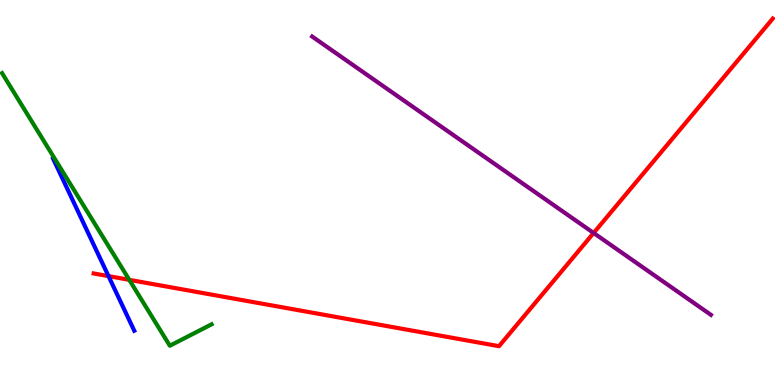[{'lines': ['blue', 'red'], 'intersections': [{'x': 1.4, 'y': 2.83}]}, {'lines': ['green', 'red'], 'intersections': [{'x': 1.67, 'y': 2.73}]}, {'lines': ['purple', 'red'], 'intersections': [{'x': 7.66, 'y': 3.95}]}, {'lines': ['blue', 'green'], 'intersections': []}, {'lines': ['blue', 'purple'], 'intersections': []}, {'lines': ['green', 'purple'], 'intersections': []}]